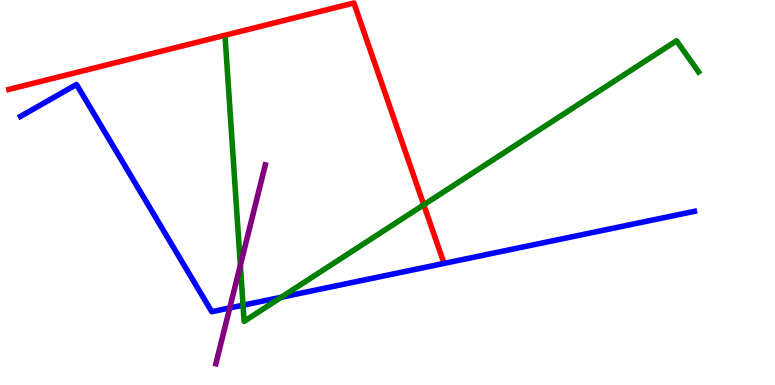[{'lines': ['blue', 'red'], 'intersections': []}, {'lines': ['green', 'red'], 'intersections': [{'x': 5.47, 'y': 4.68}]}, {'lines': ['purple', 'red'], 'intersections': []}, {'lines': ['blue', 'green'], 'intersections': [{'x': 3.14, 'y': 2.07}, {'x': 3.63, 'y': 2.28}]}, {'lines': ['blue', 'purple'], 'intersections': [{'x': 2.96, 'y': 2.0}]}, {'lines': ['green', 'purple'], 'intersections': [{'x': 3.1, 'y': 3.11}]}]